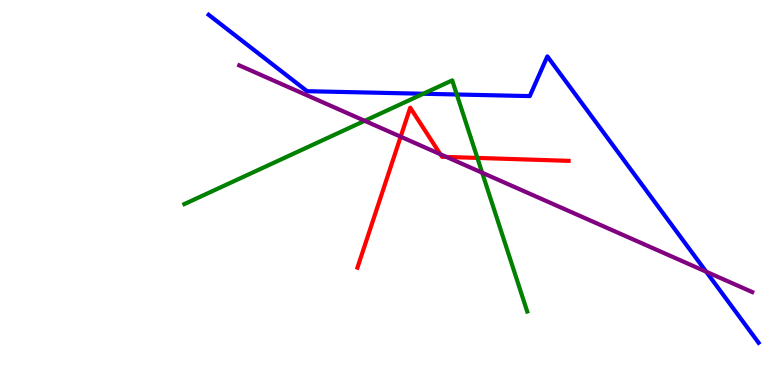[{'lines': ['blue', 'red'], 'intersections': []}, {'lines': ['green', 'red'], 'intersections': [{'x': 6.16, 'y': 5.9}]}, {'lines': ['purple', 'red'], 'intersections': [{'x': 5.17, 'y': 6.45}, {'x': 5.68, 'y': 5.99}, {'x': 5.76, 'y': 5.92}]}, {'lines': ['blue', 'green'], 'intersections': [{'x': 5.46, 'y': 7.56}, {'x': 5.89, 'y': 7.55}]}, {'lines': ['blue', 'purple'], 'intersections': [{'x': 9.11, 'y': 2.94}]}, {'lines': ['green', 'purple'], 'intersections': [{'x': 4.71, 'y': 6.86}, {'x': 6.22, 'y': 5.51}]}]